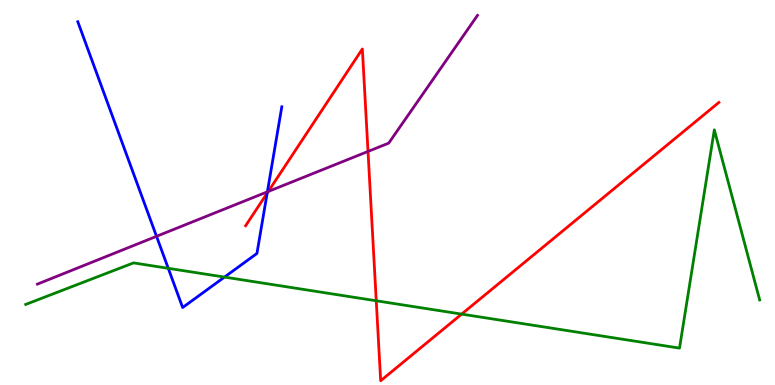[{'lines': ['blue', 'red'], 'intersections': [{'x': 3.45, 'y': 4.98}]}, {'lines': ['green', 'red'], 'intersections': [{'x': 4.85, 'y': 2.19}, {'x': 5.96, 'y': 1.84}]}, {'lines': ['purple', 'red'], 'intersections': [{'x': 3.46, 'y': 5.03}, {'x': 4.75, 'y': 6.07}]}, {'lines': ['blue', 'green'], 'intersections': [{'x': 2.17, 'y': 3.03}, {'x': 2.9, 'y': 2.8}]}, {'lines': ['blue', 'purple'], 'intersections': [{'x': 2.02, 'y': 3.86}, {'x': 3.45, 'y': 5.02}]}, {'lines': ['green', 'purple'], 'intersections': []}]